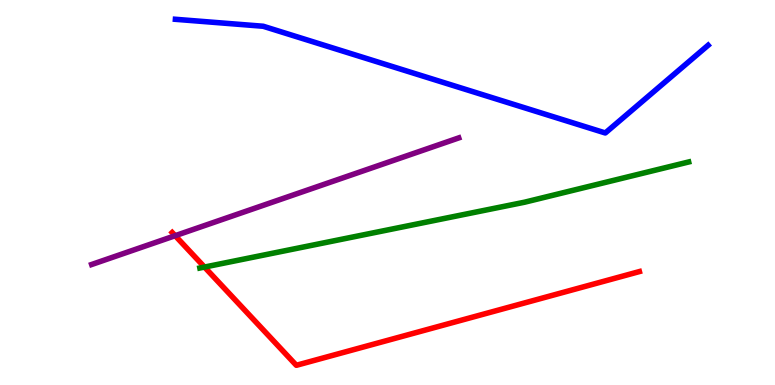[{'lines': ['blue', 'red'], 'intersections': []}, {'lines': ['green', 'red'], 'intersections': [{'x': 2.64, 'y': 3.06}]}, {'lines': ['purple', 'red'], 'intersections': [{'x': 2.26, 'y': 3.88}]}, {'lines': ['blue', 'green'], 'intersections': []}, {'lines': ['blue', 'purple'], 'intersections': []}, {'lines': ['green', 'purple'], 'intersections': []}]